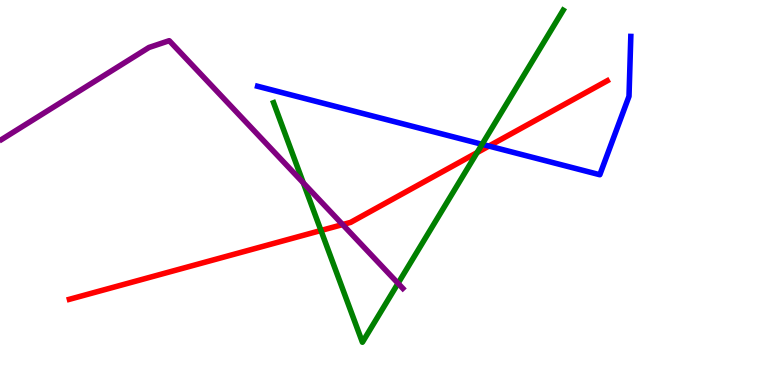[{'lines': ['blue', 'red'], 'intersections': [{'x': 6.31, 'y': 6.21}]}, {'lines': ['green', 'red'], 'intersections': [{'x': 4.14, 'y': 4.01}, {'x': 6.16, 'y': 6.04}]}, {'lines': ['purple', 'red'], 'intersections': [{'x': 4.42, 'y': 4.17}]}, {'lines': ['blue', 'green'], 'intersections': [{'x': 6.22, 'y': 6.25}]}, {'lines': ['blue', 'purple'], 'intersections': []}, {'lines': ['green', 'purple'], 'intersections': [{'x': 3.91, 'y': 5.25}, {'x': 5.14, 'y': 2.64}]}]